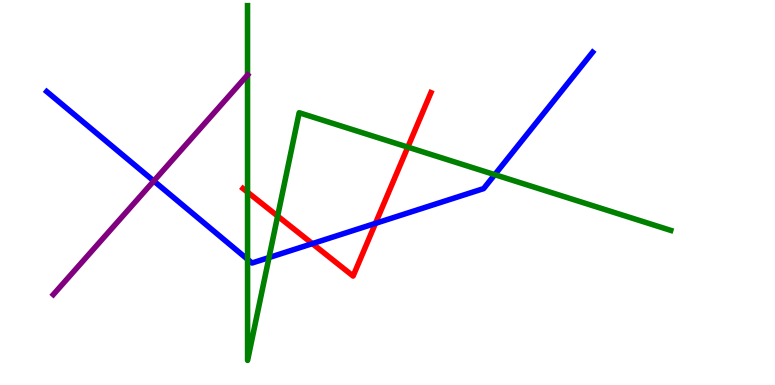[{'lines': ['blue', 'red'], 'intersections': [{'x': 4.03, 'y': 3.67}, {'x': 4.84, 'y': 4.2}]}, {'lines': ['green', 'red'], 'intersections': [{'x': 3.19, 'y': 5.01}, {'x': 3.58, 'y': 4.39}, {'x': 5.26, 'y': 6.18}]}, {'lines': ['purple', 'red'], 'intersections': []}, {'lines': ['blue', 'green'], 'intersections': [{'x': 3.19, 'y': 3.26}, {'x': 3.47, 'y': 3.31}, {'x': 6.38, 'y': 5.46}]}, {'lines': ['blue', 'purple'], 'intersections': [{'x': 1.98, 'y': 5.3}]}, {'lines': ['green', 'purple'], 'intersections': [{'x': 3.19, 'y': 8.05}]}]